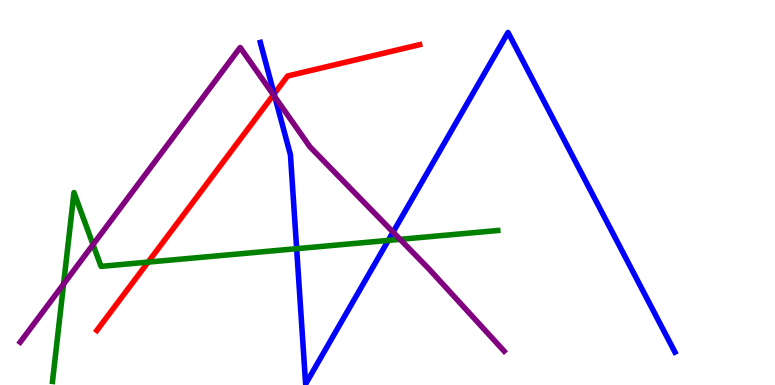[{'lines': ['blue', 'red'], 'intersections': [{'x': 3.54, 'y': 7.56}]}, {'lines': ['green', 'red'], 'intersections': [{'x': 1.91, 'y': 3.19}]}, {'lines': ['purple', 'red'], 'intersections': [{'x': 3.53, 'y': 7.54}]}, {'lines': ['blue', 'green'], 'intersections': [{'x': 3.83, 'y': 3.54}, {'x': 5.01, 'y': 3.76}]}, {'lines': ['blue', 'purple'], 'intersections': [{'x': 3.55, 'y': 7.48}, {'x': 5.07, 'y': 3.97}]}, {'lines': ['green', 'purple'], 'intersections': [{'x': 0.82, 'y': 2.62}, {'x': 1.2, 'y': 3.65}, {'x': 5.16, 'y': 3.78}]}]